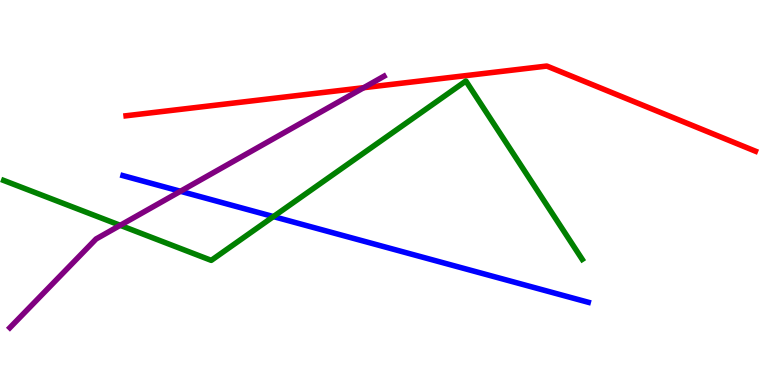[{'lines': ['blue', 'red'], 'intersections': []}, {'lines': ['green', 'red'], 'intersections': []}, {'lines': ['purple', 'red'], 'intersections': [{'x': 4.69, 'y': 7.72}]}, {'lines': ['blue', 'green'], 'intersections': [{'x': 3.53, 'y': 4.37}]}, {'lines': ['blue', 'purple'], 'intersections': [{'x': 2.33, 'y': 5.03}]}, {'lines': ['green', 'purple'], 'intersections': [{'x': 1.55, 'y': 4.15}]}]